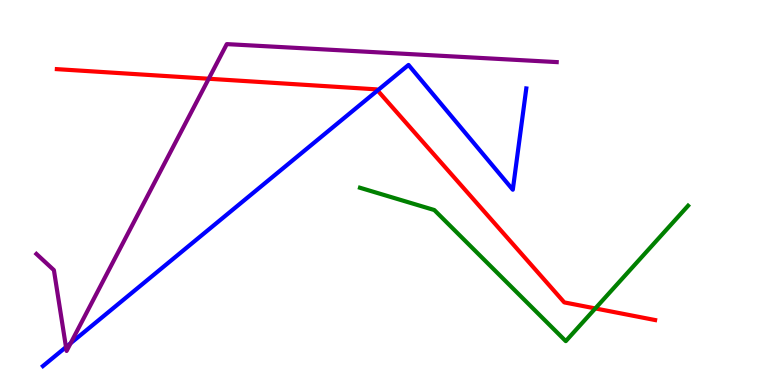[{'lines': ['blue', 'red'], 'intersections': [{'x': 4.87, 'y': 7.65}]}, {'lines': ['green', 'red'], 'intersections': [{'x': 7.68, 'y': 1.99}]}, {'lines': ['purple', 'red'], 'intersections': [{'x': 2.69, 'y': 7.95}]}, {'lines': ['blue', 'green'], 'intersections': []}, {'lines': ['blue', 'purple'], 'intersections': [{'x': 0.851, 'y': 0.985}, {'x': 0.911, 'y': 1.08}]}, {'lines': ['green', 'purple'], 'intersections': []}]